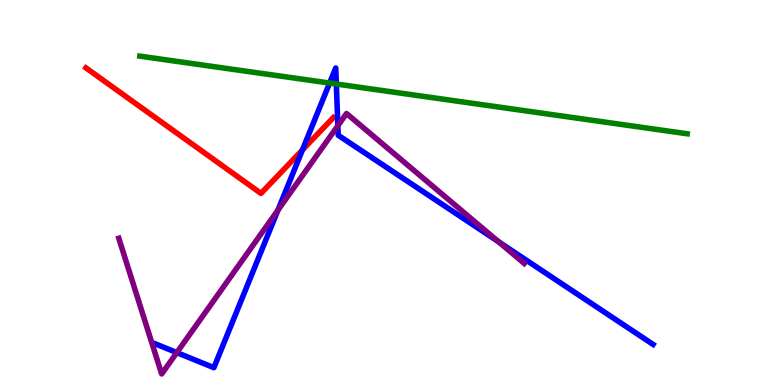[{'lines': ['blue', 'red'], 'intersections': [{'x': 3.9, 'y': 6.1}]}, {'lines': ['green', 'red'], 'intersections': []}, {'lines': ['purple', 'red'], 'intersections': []}, {'lines': ['blue', 'green'], 'intersections': [{'x': 4.25, 'y': 7.84}, {'x': 4.34, 'y': 7.82}]}, {'lines': ['blue', 'purple'], 'intersections': [{'x': 2.28, 'y': 0.842}, {'x': 3.59, 'y': 4.54}, {'x': 4.36, 'y': 6.73}, {'x': 6.43, 'y': 3.72}]}, {'lines': ['green', 'purple'], 'intersections': []}]